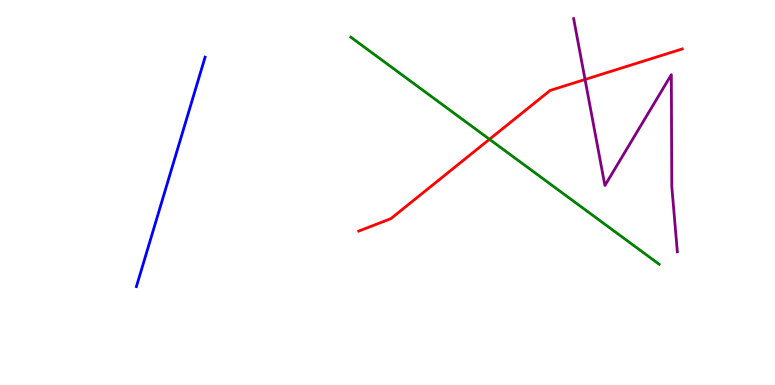[{'lines': ['blue', 'red'], 'intersections': []}, {'lines': ['green', 'red'], 'intersections': [{'x': 6.32, 'y': 6.38}]}, {'lines': ['purple', 'red'], 'intersections': [{'x': 7.55, 'y': 7.94}]}, {'lines': ['blue', 'green'], 'intersections': []}, {'lines': ['blue', 'purple'], 'intersections': []}, {'lines': ['green', 'purple'], 'intersections': []}]